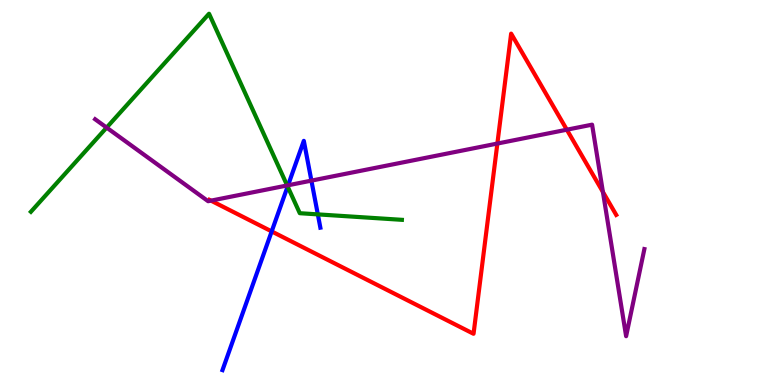[{'lines': ['blue', 'red'], 'intersections': [{'x': 3.51, 'y': 3.99}]}, {'lines': ['green', 'red'], 'intersections': []}, {'lines': ['purple', 'red'], 'intersections': [{'x': 2.72, 'y': 4.79}, {'x': 6.42, 'y': 6.27}, {'x': 7.31, 'y': 6.63}, {'x': 7.78, 'y': 5.01}]}, {'lines': ['blue', 'green'], 'intersections': [{'x': 3.71, 'y': 5.16}, {'x': 4.1, 'y': 4.43}]}, {'lines': ['blue', 'purple'], 'intersections': [{'x': 3.72, 'y': 5.19}, {'x': 4.02, 'y': 5.31}]}, {'lines': ['green', 'purple'], 'intersections': [{'x': 1.38, 'y': 6.69}, {'x': 3.71, 'y': 5.18}]}]